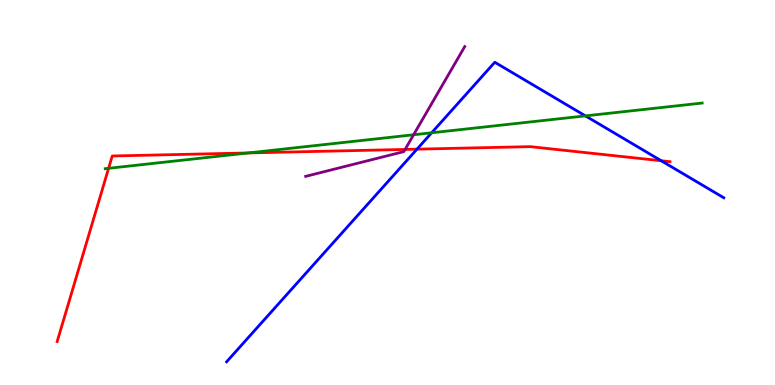[{'lines': ['blue', 'red'], 'intersections': [{'x': 5.38, 'y': 6.13}, {'x': 8.53, 'y': 5.82}]}, {'lines': ['green', 'red'], 'intersections': [{'x': 1.4, 'y': 5.63}, {'x': 3.2, 'y': 6.03}]}, {'lines': ['purple', 'red'], 'intersections': [{'x': 5.23, 'y': 6.12}]}, {'lines': ['blue', 'green'], 'intersections': [{'x': 5.57, 'y': 6.55}, {'x': 7.55, 'y': 6.99}]}, {'lines': ['blue', 'purple'], 'intersections': []}, {'lines': ['green', 'purple'], 'intersections': [{'x': 5.34, 'y': 6.5}]}]